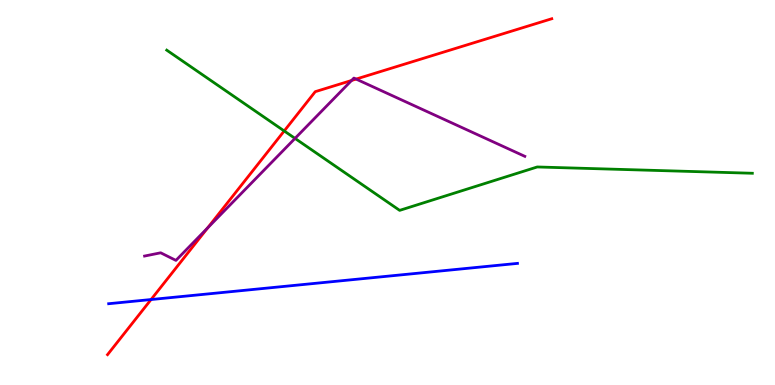[{'lines': ['blue', 'red'], 'intersections': [{'x': 1.95, 'y': 2.22}]}, {'lines': ['green', 'red'], 'intersections': [{'x': 3.67, 'y': 6.6}]}, {'lines': ['purple', 'red'], 'intersections': [{'x': 2.68, 'y': 4.08}, {'x': 4.54, 'y': 7.91}, {'x': 4.59, 'y': 7.95}]}, {'lines': ['blue', 'green'], 'intersections': []}, {'lines': ['blue', 'purple'], 'intersections': []}, {'lines': ['green', 'purple'], 'intersections': [{'x': 3.81, 'y': 6.41}]}]